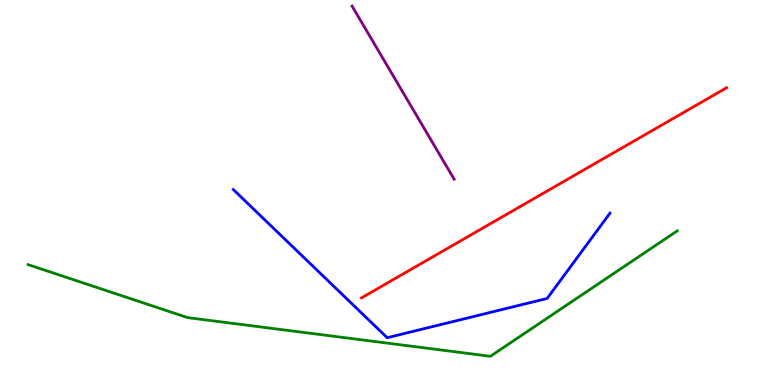[{'lines': ['blue', 'red'], 'intersections': []}, {'lines': ['green', 'red'], 'intersections': []}, {'lines': ['purple', 'red'], 'intersections': []}, {'lines': ['blue', 'green'], 'intersections': []}, {'lines': ['blue', 'purple'], 'intersections': []}, {'lines': ['green', 'purple'], 'intersections': []}]